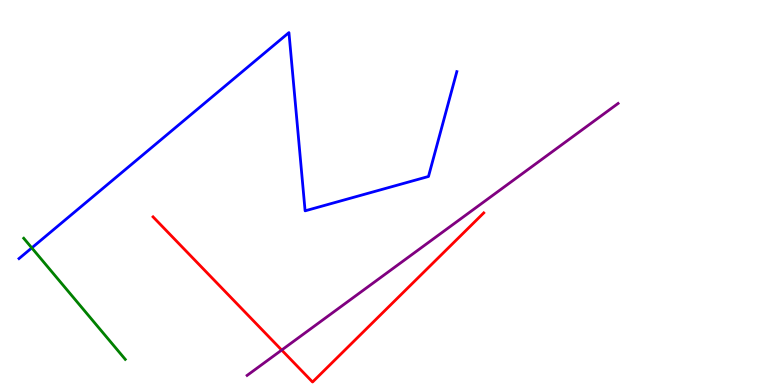[{'lines': ['blue', 'red'], 'intersections': []}, {'lines': ['green', 'red'], 'intersections': []}, {'lines': ['purple', 'red'], 'intersections': [{'x': 3.63, 'y': 0.908}]}, {'lines': ['blue', 'green'], 'intersections': [{'x': 0.41, 'y': 3.56}]}, {'lines': ['blue', 'purple'], 'intersections': []}, {'lines': ['green', 'purple'], 'intersections': []}]